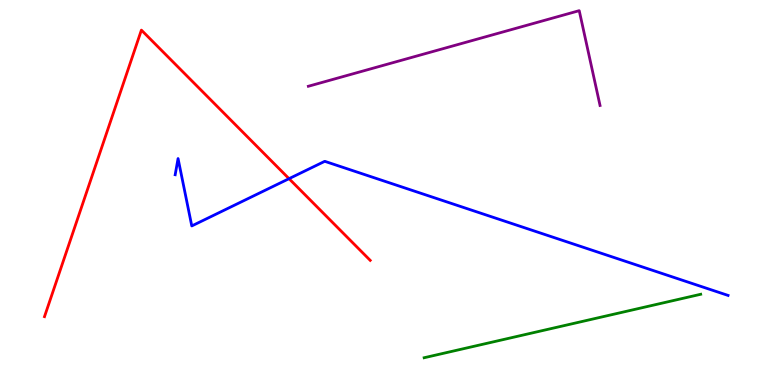[{'lines': ['blue', 'red'], 'intersections': [{'x': 3.73, 'y': 5.36}]}, {'lines': ['green', 'red'], 'intersections': []}, {'lines': ['purple', 'red'], 'intersections': []}, {'lines': ['blue', 'green'], 'intersections': []}, {'lines': ['blue', 'purple'], 'intersections': []}, {'lines': ['green', 'purple'], 'intersections': []}]